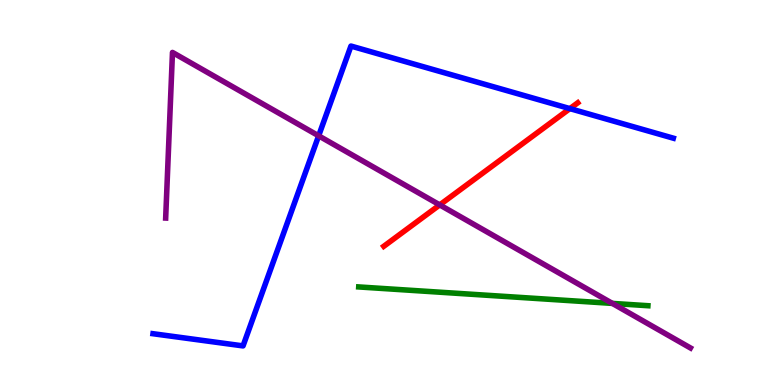[{'lines': ['blue', 'red'], 'intersections': [{'x': 7.35, 'y': 7.18}]}, {'lines': ['green', 'red'], 'intersections': []}, {'lines': ['purple', 'red'], 'intersections': [{'x': 5.67, 'y': 4.68}]}, {'lines': ['blue', 'green'], 'intersections': []}, {'lines': ['blue', 'purple'], 'intersections': [{'x': 4.11, 'y': 6.47}]}, {'lines': ['green', 'purple'], 'intersections': [{'x': 7.9, 'y': 2.12}]}]